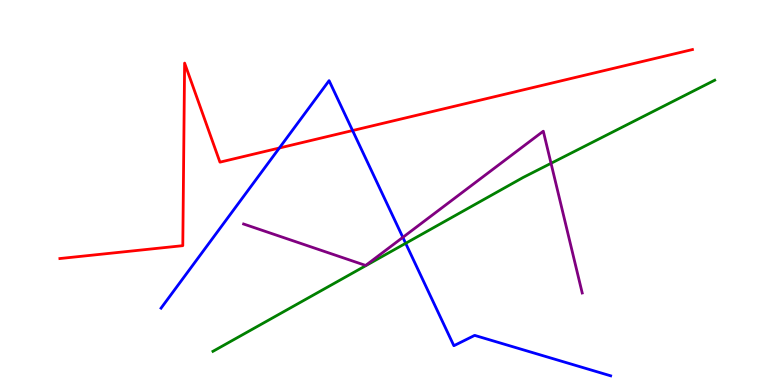[{'lines': ['blue', 'red'], 'intersections': [{'x': 3.6, 'y': 6.16}, {'x': 4.55, 'y': 6.61}]}, {'lines': ['green', 'red'], 'intersections': []}, {'lines': ['purple', 'red'], 'intersections': []}, {'lines': ['blue', 'green'], 'intersections': [{'x': 5.23, 'y': 3.68}]}, {'lines': ['blue', 'purple'], 'intersections': [{'x': 5.2, 'y': 3.84}]}, {'lines': ['green', 'purple'], 'intersections': [{'x': 7.11, 'y': 5.76}]}]